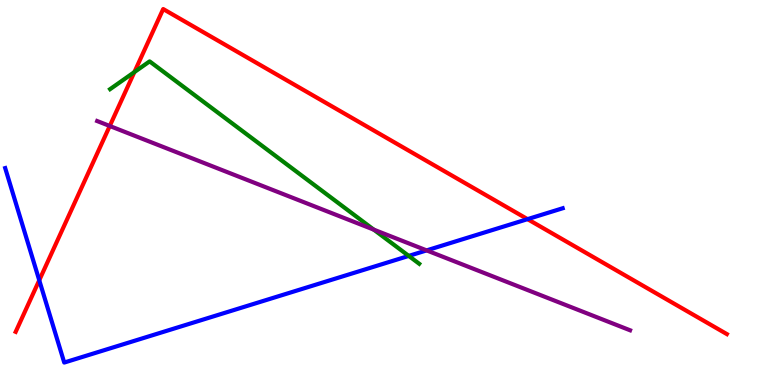[{'lines': ['blue', 'red'], 'intersections': [{'x': 0.506, 'y': 2.72}, {'x': 6.81, 'y': 4.31}]}, {'lines': ['green', 'red'], 'intersections': [{'x': 1.73, 'y': 8.13}]}, {'lines': ['purple', 'red'], 'intersections': [{'x': 1.42, 'y': 6.73}]}, {'lines': ['blue', 'green'], 'intersections': [{'x': 5.27, 'y': 3.35}]}, {'lines': ['blue', 'purple'], 'intersections': [{'x': 5.5, 'y': 3.5}]}, {'lines': ['green', 'purple'], 'intersections': [{'x': 4.82, 'y': 4.04}]}]